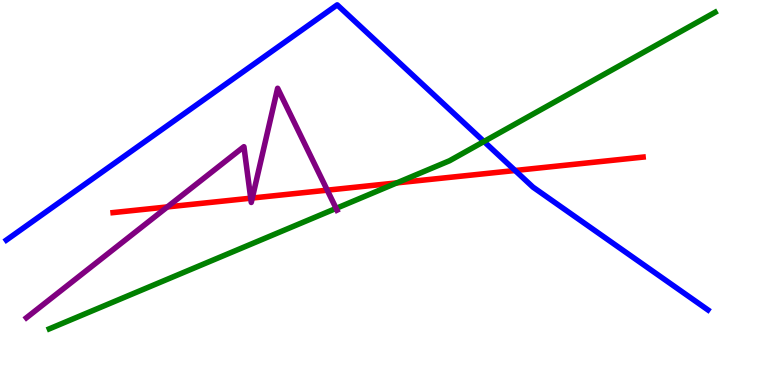[{'lines': ['blue', 'red'], 'intersections': [{'x': 6.65, 'y': 5.57}]}, {'lines': ['green', 'red'], 'intersections': [{'x': 5.12, 'y': 5.25}]}, {'lines': ['purple', 'red'], 'intersections': [{'x': 2.16, 'y': 4.63}, {'x': 3.23, 'y': 4.85}, {'x': 3.26, 'y': 4.86}, {'x': 4.22, 'y': 5.06}]}, {'lines': ['blue', 'green'], 'intersections': [{'x': 6.24, 'y': 6.32}]}, {'lines': ['blue', 'purple'], 'intersections': []}, {'lines': ['green', 'purple'], 'intersections': [{'x': 4.34, 'y': 4.59}]}]